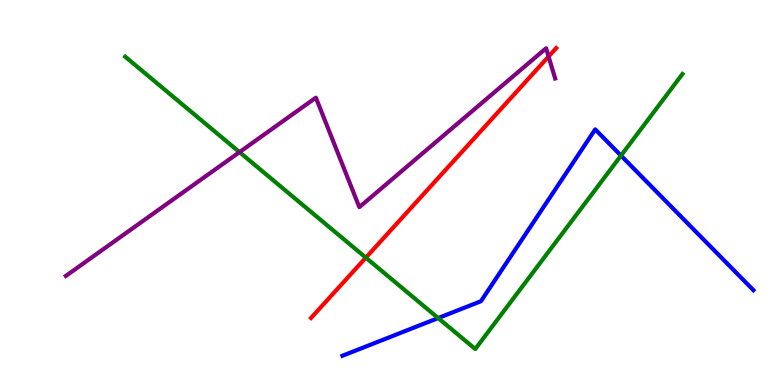[{'lines': ['blue', 'red'], 'intersections': []}, {'lines': ['green', 'red'], 'intersections': [{'x': 4.72, 'y': 3.31}]}, {'lines': ['purple', 'red'], 'intersections': [{'x': 7.08, 'y': 8.53}]}, {'lines': ['blue', 'green'], 'intersections': [{'x': 5.65, 'y': 1.74}, {'x': 8.01, 'y': 5.96}]}, {'lines': ['blue', 'purple'], 'intersections': []}, {'lines': ['green', 'purple'], 'intersections': [{'x': 3.09, 'y': 6.05}]}]